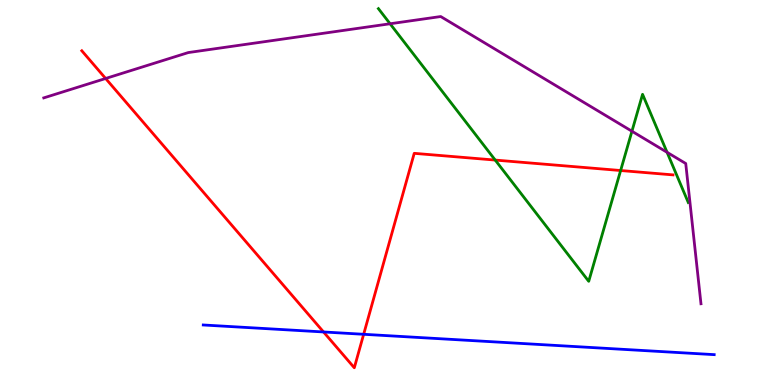[{'lines': ['blue', 'red'], 'intersections': [{'x': 4.17, 'y': 1.38}, {'x': 4.69, 'y': 1.32}]}, {'lines': ['green', 'red'], 'intersections': [{'x': 6.39, 'y': 5.84}, {'x': 8.01, 'y': 5.57}]}, {'lines': ['purple', 'red'], 'intersections': [{'x': 1.36, 'y': 7.96}]}, {'lines': ['blue', 'green'], 'intersections': []}, {'lines': ['blue', 'purple'], 'intersections': []}, {'lines': ['green', 'purple'], 'intersections': [{'x': 5.03, 'y': 9.38}, {'x': 8.15, 'y': 6.59}, {'x': 8.61, 'y': 6.04}]}]